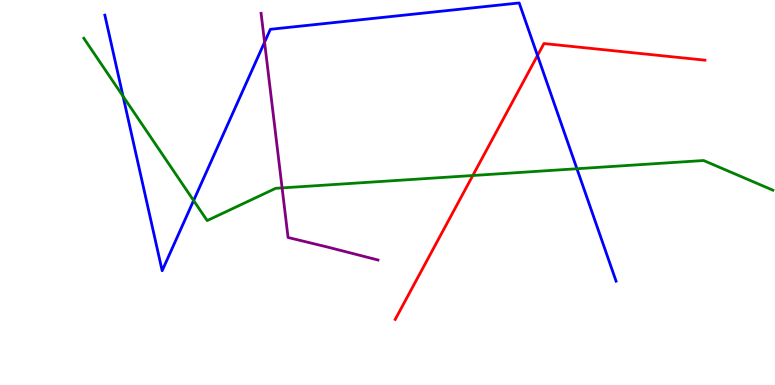[{'lines': ['blue', 'red'], 'intersections': [{'x': 6.94, 'y': 8.56}]}, {'lines': ['green', 'red'], 'intersections': [{'x': 6.1, 'y': 5.44}]}, {'lines': ['purple', 'red'], 'intersections': []}, {'lines': ['blue', 'green'], 'intersections': [{'x': 1.59, 'y': 7.5}, {'x': 2.5, 'y': 4.79}, {'x': 7.44, 'y': 5.62}]}, {'lines': ['blue', 'purple'], 'intersections': [{'x': 3.41, 'y': 8.9}]}, {'lines': ['green', 'purple'], 'intersections': [{'x': 3.64, 'y': 5.12}]}]